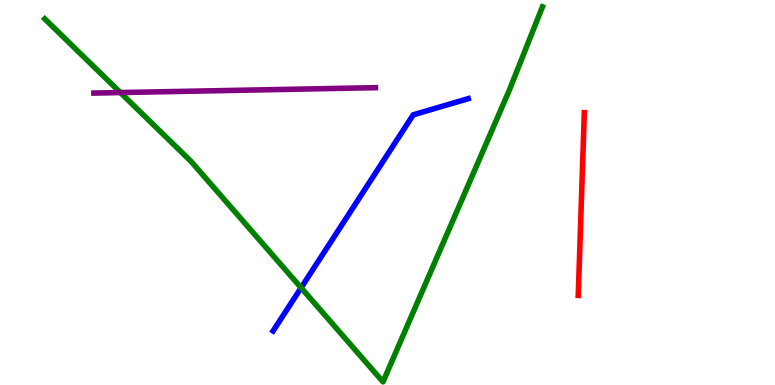[{'lines': ['blue', 'red'], 'intersections': []}, {'lines': ['green', 'red'], 'intersections': []}, {'lines': ['purple', 'red'], 'intersections': []}, {'lines': ['blue', 'green'], 'intersections': [{'x': 3.89, 'y': 2.53}]}, {'lines': ['blue', 'purple'], 'intersections': []}, {'lines': ['green', 'purple'], 'intersections': [{'x': 1.55, 'y': 7.6}]}]